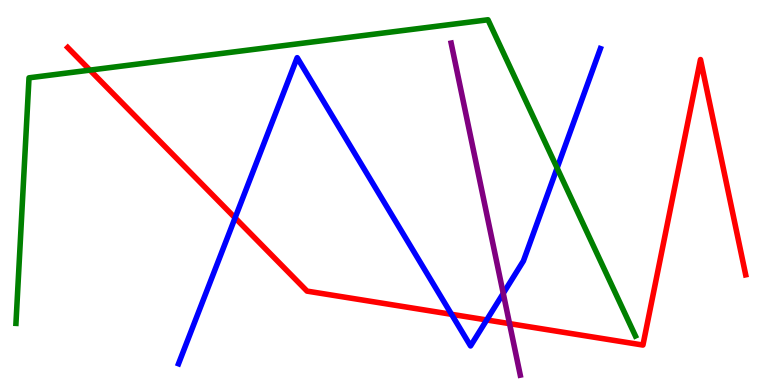[{'lines': ['blue', 'red'], 'intersections': [{'x': 3.03, 'y': 4.34}, {'x': 5.83, 'y': 1.84}, {'x': 6.28, 'y': 1.69}]}, {'lines': ['green', 'red'], 'intersections': [{'x': 1.16, 'y': 8.18}]}, {'lines': ['purple', 'red'], 'intersections': [{'x': 6.57, 'y': 1.59}]}, {'lines': ['blue', 'green'], 'intersections': [{'x': 7.19, 'y': 5.64}]}, {'lines': ['blue', 'purple'], 'intersections': [{'x': 6.49, 'y': 2.38}]}, {'lines': ['green', 'purple'], 'intersections': []}]